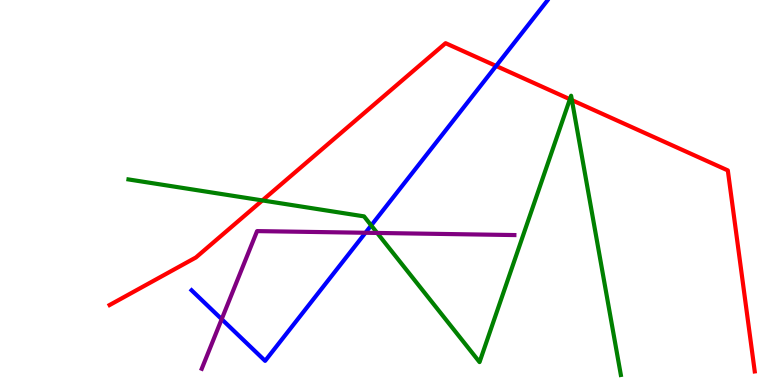[{'lines': ['blue', 'red'], 'intersections': [{'x': 6.4, 'y': 8.29}]}, {'lines': ['green', 'red'], 'intersections': [{'x': 3.39, 'y': 4.79}, {'x': 7.35, 'y': 7.42}, {'x': 7.38, 'y': 7.4}]}, {'lines': ['purple', 'red'], 'intersections': []}, {'lines': ['blue', 'green'], 'intersections': [{'x': 4.79, 'y': 4.14}]}, {'lines': ['blue', 'purple'], 'intersections': [{'x': 2.86, 'y': 1.71}, {'x': 4.72, 'y': 3.95}]}, {'lines': ['green', 'purple'], 'intersections': [{'x': 4.87, 'y': 3.95}]}]